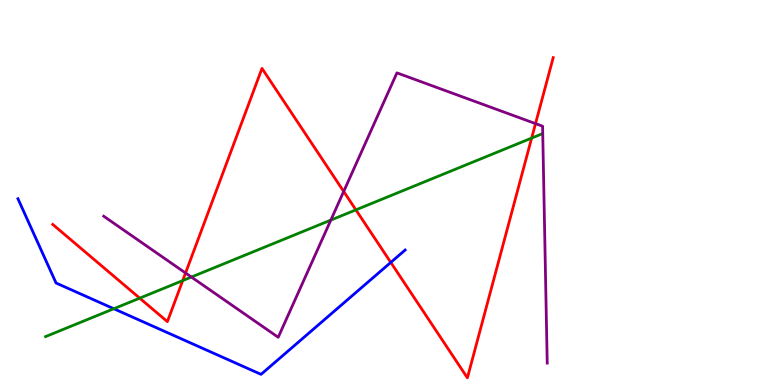[{'lines': ['blue', 'red'], 'intersections': [{'x': 5.04, 'y': 3.18}]}, {'lines': ['green', 'red'], 'intersections': [{'x': 1.8, 'y': 2.26}, {'x': 2.36, 'y': 2.71}, {'x': 4.59, 'y': 4.55}, {'x': 6.86, 'y': 6.41}]}, {'lines': ['purple', 'red'], 'intersections': [{'x': 2.39, 'y': 2.91}, {'x': 4.43, 'y': 5.03}, {'x': 6.91, 'y': 6.79}]}, {'lines': ['blue', 'green'], 'intersections': [{'x': 1.47, 'y': 1.98}]}, {'lines': ['blue', 'purple'], 'intersections': []}, {'lines': ['green', 'purple'], 'intersections': [{'x': 2.47, 'y': 2.8}, {'x': 4.27, 'y': 4.28}]}]